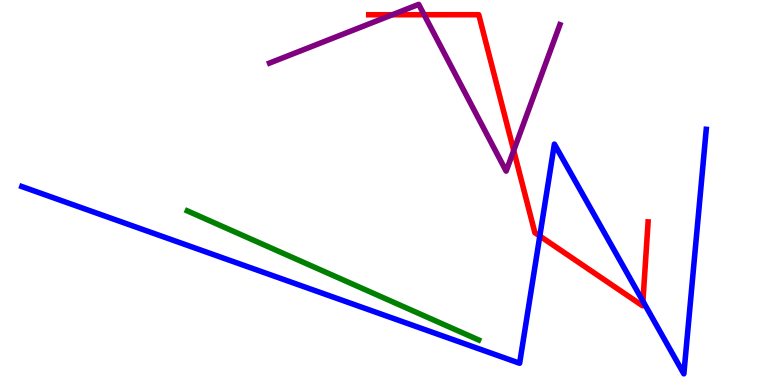[{'lines': ['blue', 'red'], 'intersections': [{'x': 6.97, 'y': 3.87}, {'x': 8.3, 'y': 2.18}]}, {'lines': ['green', 'red'], 'intersections': []}, {'lines': ['purple', 'red'], 'intersections': [{'x': 5.06, 'y': 9.62}, {'x': 5.47, 'y': 9.62}, {'x': 6.63, 'y': 6.09}]}, {'lines': ['blue', 'green'], 'intersections': []}, {'lines': ['blue', 'purple'], 'intersections': []}, {'lines': ['green', 'purple'], 'intersections': []}]